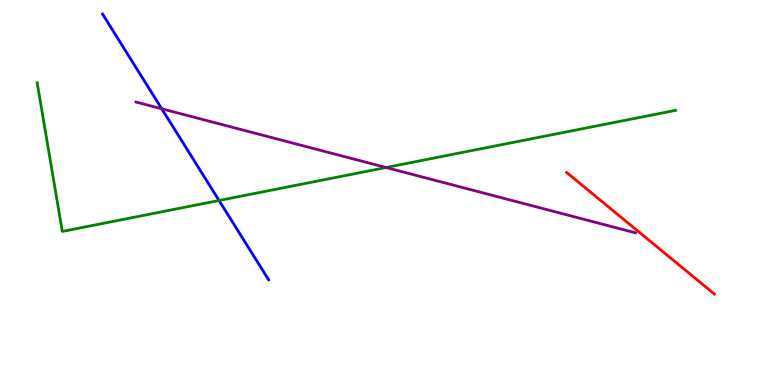[{'lines': ['blue', 'red'], 'intersections': []}, {'lines': ['green', 'red'], 'intersections': []}, {'lines': ['purple', 'red'], 'intersections': []}, {'lines': ['blue', 'green'], 'intersections': [{'x': 2.83, 'y': 4.79}]}, {'lines': ['blue', 'purple'], 'intersections': [{'x': 2.09, 'y': 7.17}]}, {'lines': ['green', 'purple'], 'intersections': [{'x': 4.98, 'y': 5.65}]}]